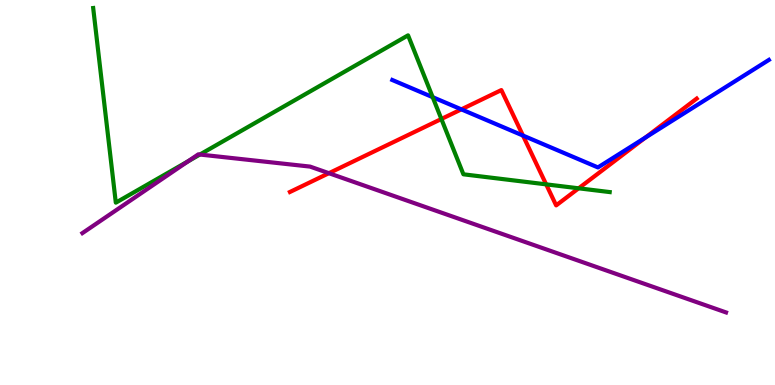[{'lines': ['blue', 'red'], 'intersections': [{'x': 5.95, 'y': 7.16}, {'x': 6.75, 'y': 6.48}, {'x': 8.33, 'y': 6.43}]}, {'lines': ['green', 'red'], 'intersections': [{'x': 5.7, 'y': 6.91}, {'x': 7.05, 'y': 5.21}, {'x': 7.47, 'y': 5.11}]}, {'lines': ['purple', 'red'], 'intersections': [{'x': 4.24, 'y': 5.5}]}, {'lines': ['blue', 'green'], 'intersections': [{'x': 5.58, 'y': 7.48}]}, {'lines': ['blue', 'purple'], 'intersections': []}, {'lines': ['green', 'purple'], 'intersections': [{'x': 2.43, 'y': 5.81}, {'x': 2.58, 'y': 5.99}]}]